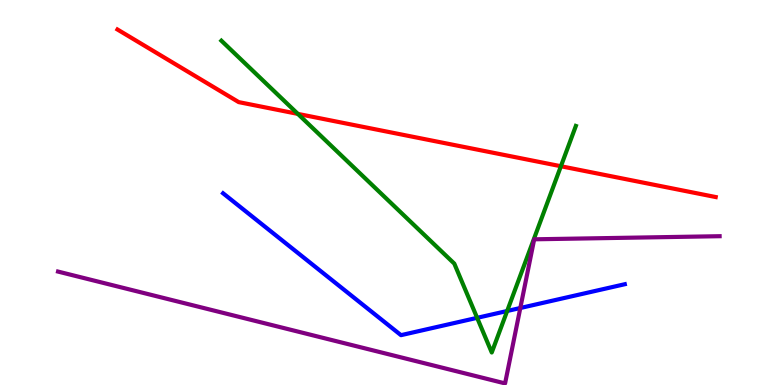[{'lines': ['blue', 'red'], 'intersections': []}, {'lines': ['green', 'red'], 'intersections': [{'x': 3.84, 'y': 7.04}, {'x': 7.24, 'y': 5.68}]}, {'lines': ['purple', 'red'], 'intersections': []}, {'lines': ['blue', 'green'], 'intersections': [{'x': 6.16, 'y': 1.74}, {'x': 6.54, 'y': 1.92}]}, {'lines': ['blue', 'purple'], 'intersections': [{'x': 6.71, 'y': 2.0}]}, {'lines': ['green', 'purple'], 'intersections': []}]